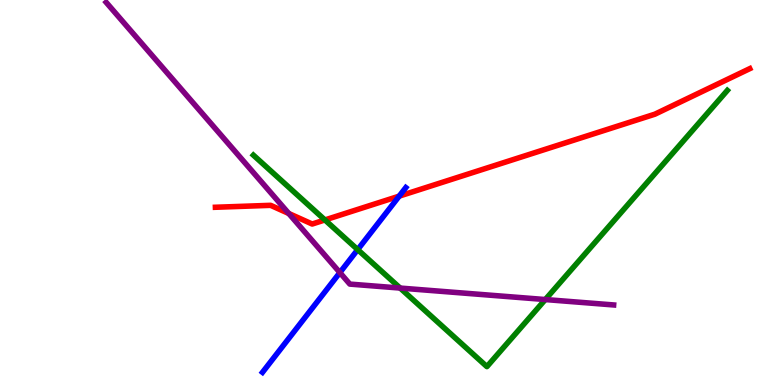[{'lines': ['blue', 'red'], 'intersections': [{'x': 5.15, 'y': 4.91}]}, {'lines': ['green', 'red'], 'intersections': [{'x': 4.19, 'y': 4.29}]}, {'lines': ['purple', 'red'], 'intersections': [{'x': 3.73, 'y': 4.45}]}, {'lines': ['blue', 'green'], 'intersections': [{'x': 4.62, 'y': 3.52}]}, {'lines': ['blue', 'purple'], 'intersections': [{'x': 4.39, 'y': 2.92}]}, {'lines': ['green', 'purple'], 'intersections': [{'x': 5.16, 'y': 2.52}, {'x': 7.04, 'y': 2.22}]}]